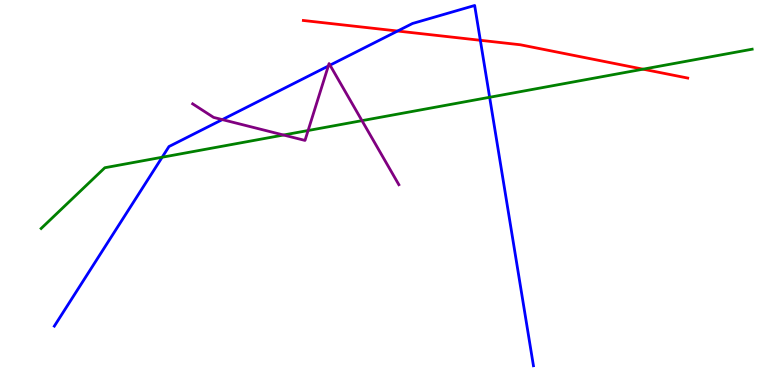[{'lines': ['blue', 'red'], 'intersections': [{'x': 5.13, 'y': 9.19}, {'x': 6.2, 'y': 8.95}]}, {'lines': ['green', 'red'], 'intersections': [{'x': 8.3, 'y': 8.2}]}, {'lines': ['purple', 'red'], 'intersections': []}, {'lines': ['blue', 'green'], 'intersections': [{'x': 2.09, 'y': 5.92}, {'x': 6.32, 'y': 7.47}]}, {'lines': ['blue', 'purple'], 'intersections': [{'x': 2.87, 'y': 6.89}, {'x': 4.24, 'y': 8.28}, {'x': 4.26, 'y': 8.31}]}, {'lines': ['green', 'purple'], 'intersections': [{'x': 3.66, 'y': 6.49}, {'x': 3.98, 'y': 6.61}, {'x': 4.67, 'y': 6.87}]}]